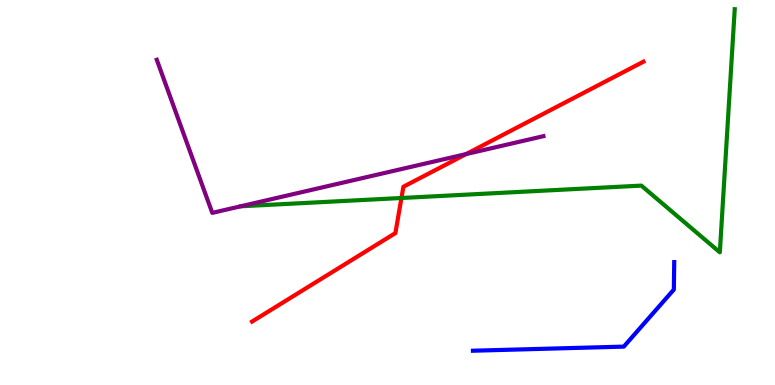[{'lines': ['blue', 'red'], 'intersections': []}, {'lines': ['green', 'red'], 'intersections': [{'x': 5.18, 'y': 4.86}]}, {'lines': ['purple', 'red'], 'intersections': [{'x': 6.01, 'y': 6.0}]}, {'lines': ['blue', 'green'], 'intersections': []}, {'lines': ['blue', 'purple'], 'intersections': []}, {'lines': ['green', 'purple'], 'intersections': []}]